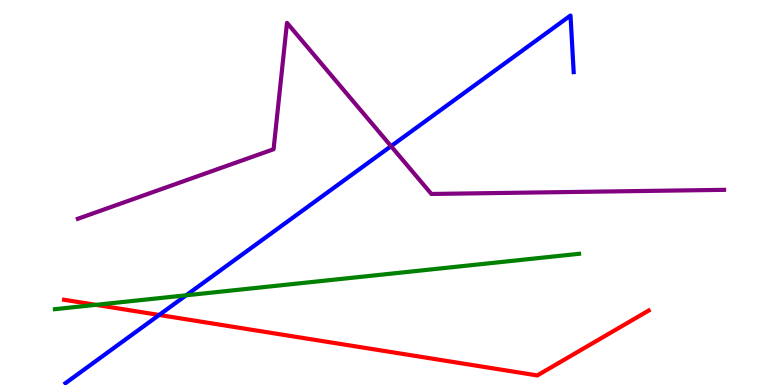[{'lines': ['blue', 'red'], 'intersections': [{'x': 2.05, 'y': 1.82}]}, {'lines': ['green', 'red'], 'intersections': [{'x': 1.24, 'y': 2.08}]}, {'lines': ['purple', 'red'], 'intersections': []}, {'lines': ['blue', 'green'], 'intersections': [{'x': 2.4, 'y': 2.33}]}, {'lines': ['blue', 'purple'], 'intersections': [{'x': 5.05, 'y': 6.2}]}, {'lines': ['green', 'purple'], 'intersections': []}]